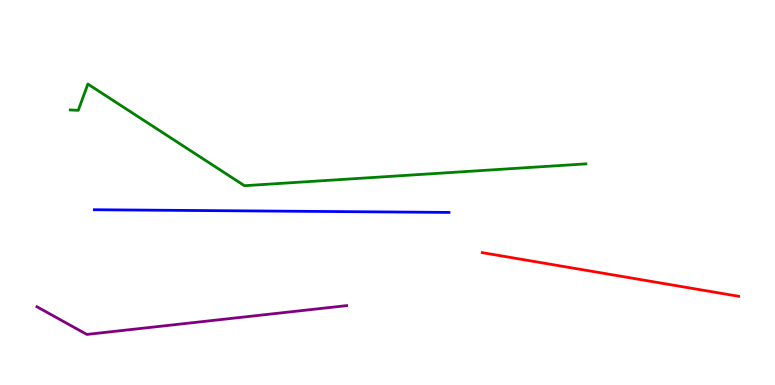[{'lines': ['blue', 'red'], 'intersections': []}, {'lines': ['green', 'red'], 'intersections': []}, {'lines': ['purple', 'red'], 'intersections': []}, {'lines': ['blue', 'green'], 'intersections': []}, {'lines': ['blue', 'purple'], 'intersections': []}, {'lines': ['green', 'purple'], 'intersections': []}]